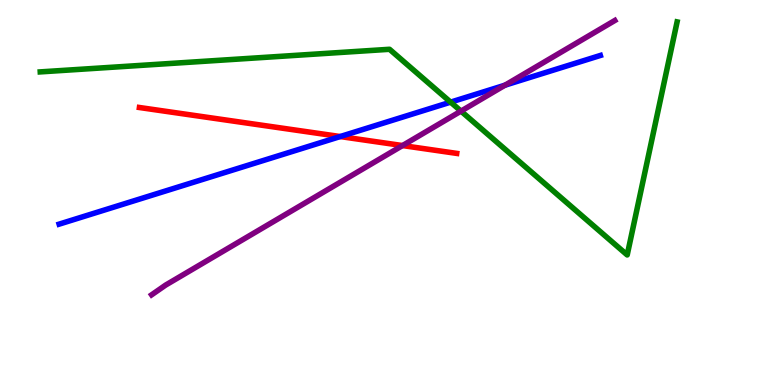[{'lines': ['blue', 'red'], 'intersections': [{'x': 4.39, 'y': 6.45}]}, {'lines': ['green', 'red'], 'intersections': []}, {'lines': ['purple', 'red'], 'intersections': [{'x': 5.19, 'y': 6.22}]}, {'lines': ['blue', 'green'], 'intersections': [{'x': 5.81, 'y': 7.35}]}, {'lines': ['blue', 'purple'], 'intersections': [{'x': 6.52, 'y': 7.79}]}, {'lines': ['green', 'purple'], 'intersections': [{'x': 5.95, 'y': 7.11}]}]